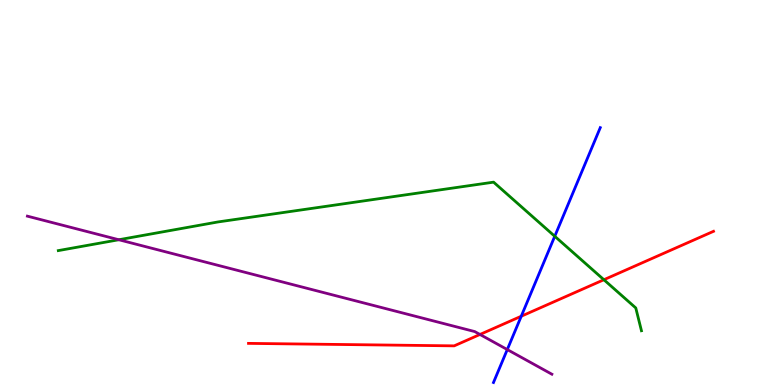[{'lines': ['blue', 'red'], 'intersections': [{'x': 6.73, 'y': 1.79}]}, {'lines': ['green', 'red'], 'intersections': [{'x': 7.79, 'y': 2.73}]}, {'lines': ['purple', 'red'], 'intersections': [{'x': 6.19, 'y': 1.31}]}, {'lines': ['blue', 'green'], 'intersections': [{'x': 7.16, 'y': 3.86}]}, {'lines': ['blue', 'purple'], 'intersections': [{'x': 6.55, 'y': 0.92}]}, {'lines': ['green', 'purple'], 'intersections': [{'x': 1.53, 'y': 3.77}]}]